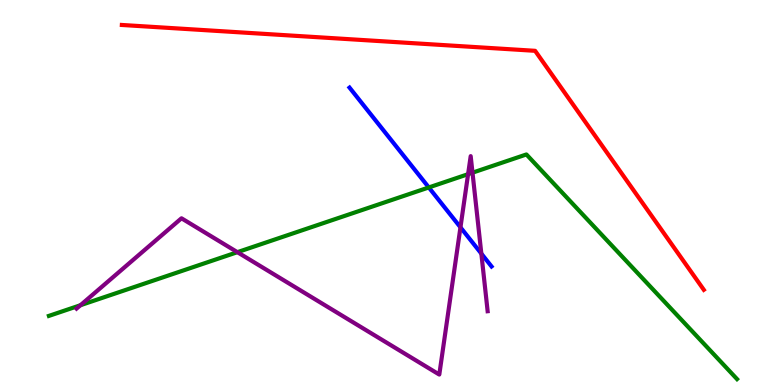[{'lines': ['blue', 'red'], 'intersections': []}, {'lines': ['green', 'red'], 'intersections': []}, {'lines': ['purple', 'red'], 'intersections': []}, {'lines': ['blue', 'green'], 'intersections': [{'x': 5.53, 'y': 5.13}]}, {'lines': ['blue', 'purple'], 'intersections': [{'x': 5.94, 'y': 4.1}, {'x': 6.21, 'y': 3.41}]}, {'lines': ['green', 'purple'], 'intersections': [{'x': 1.04, 'y': 2.07}, {'x': 3.06, 'y': 3.45}, {'x': 6.04, 'y': 5.48}, {'x': 6.1, 'y': 5.51}]}]